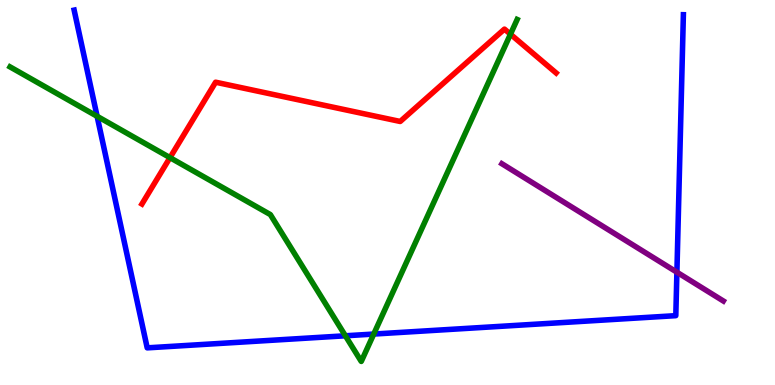[{'lines': ['blue', 'red'], 'intersections': []}, {'lines': ['green', 'red'], 'intersections': [{'x': 2.19, 'y': 5.91}, {'x': 6.59, 'y': 9.11}]}, {'lines': ['purple', 'red'], 'intersections': []}, {'lines': ['blue', 'green'], 'intersections': [{'x': 1.25, 'y': 6.98}, {'x': 4.46, 'y': 1.28}, {'x': 4.82, 'y': 1.32}]}, {'lines': ['blue', 'purple'], 'intersections': [{'x': 8.73, 'y': 2.93}]}, {'lines': ['green', 'purple'], 'intersections': []}]